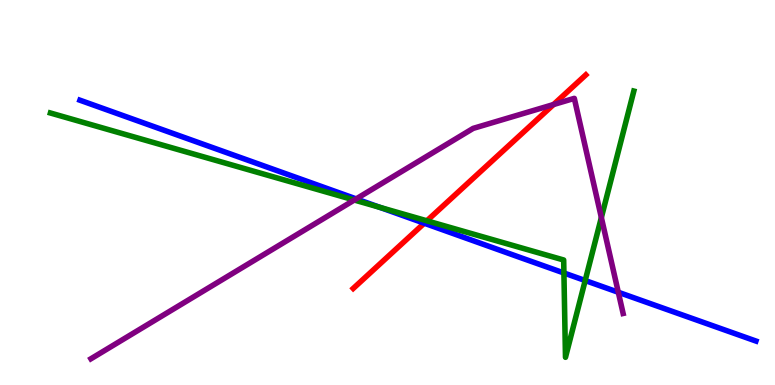[{'lines': ['blue', 'red'], 'intersections': [{'x': 5.47, 'y': 4.2}]}, {'lines': ['green', 'red'], 'intersections': [{'x': 5.51, 'y': 4.26}]}, {'lines': ['purple', 'red'], 'intersections': [{'x': 7.14, 'y': 7.28}]}, {'lines': ['blue', 'green'], 'intersections': [{'x': 4.9, 'y': 4.61}, {'x': 7.28, 'y': 2.91}, {'x': 7.55, 'y': 2.71}]}, {'lines': ['blue', 'purple'], 'intersections': [{'x': 4.6, 'y': 4.83}, {'x': 7.98, 'y': 2.41}]}, {'lines': ['green', 'purple'], 'intersections': [{'x': 4.57, 'y': 4.8}, {'x': 7.76, 'y': 4.35}]}]